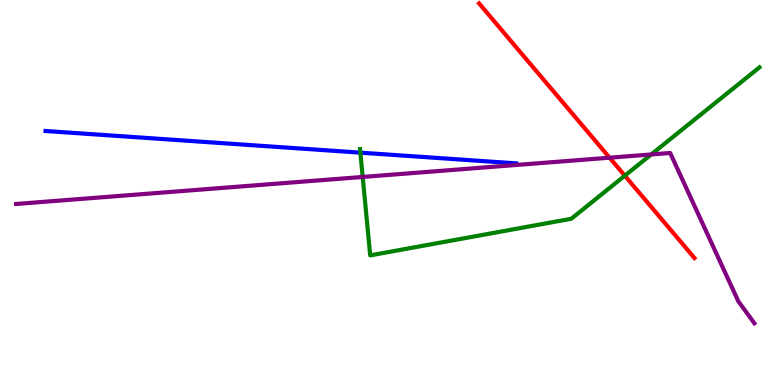[{'lines': ['blue', 'red'], 'intersections': []}, {'lines': ['green', 'red'], 'intersections': [{'x': 8.06, 'y': 5.44}]}, {'lines': ['purple', 'red'], 'intersections': [{'x': 7.87, 'y': 5.9}]}, {'lines': ['blue', 'green'], 'intersections': [{'x': 4.65, 'y': 6.03}]}, {'lines': ['blue', 'purple'], 'intersections': []}, {'lines': ['green', 'purple'], 'intersections': [{'x': 4.68, 'y': 5.4}, {'x': 8.4, 'y': 5.99}]}]